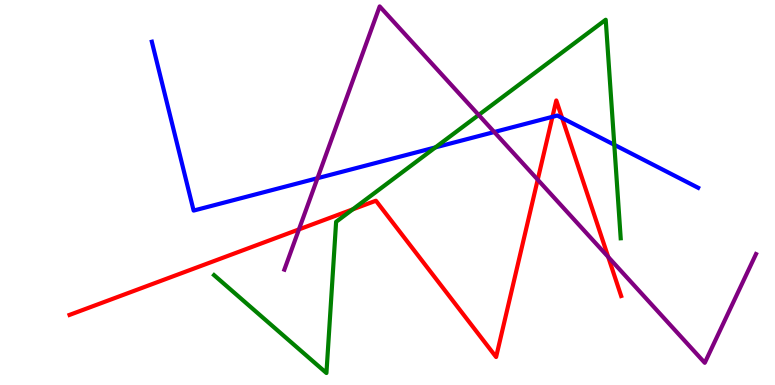[{'lines': ['blue', 'red'], 'intersections': [{'x': 7.13, 'y': 6.97}, {'x': 7.25, 'y': 6.93}]}, {'lines': ['green', 'red'], 'intersections': [{'x': 4.55, 'y': 4.56}]}, {'lines': ['purple', 'red'], 'intersections': [{'x': 3.86, 'y': 4.04}, {'x': 6.94, 'y': 5.33}, {'x': 7.85, 'y': 3.33}]}, {'lines': ['blue', 'green'], 'intersections': [{'x': 5.62, 'y': 6.17}, {'x': 7.93, 'y': 6.24}]}, {'lines': ['blue', 'purple'], 'intersections': [{'x': 4.1, 'y': 5.37}, {'x': 6.38, 'y': 6.57}]}, {'lines': ['green', 'purple'], 'intersections': [{'x': 6.18, 'y': 7.01}]}]